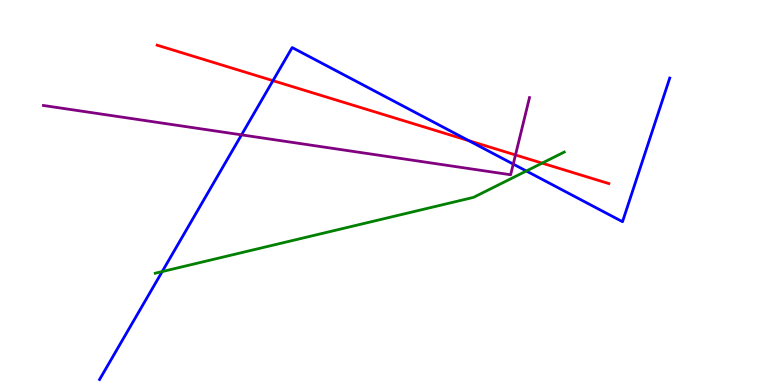[{'lines': ['blue', 'red'], 'intersections': [{'x': 3.52, 'y': 7.9}, {'x': 6.05, 'y': 6.35}]}, {'lines': ['green', 'red'], 'intersections': [{'x': 7.0, 'y': 5.76}]}, {'lines': ['purple', 'red'], 'intersections': [{'x': 6.65, 'y': 5.97}]}, {'lines': ['blue', 'green'], 'intersections': [{'x': 2.09, 'y': 2.95}, {'x': 6.79, 'y': 5.56}]}, {'lines': ['blue', 'purple'], 'intersections': [{'x': 3.12, 'y': 6.5}, {'x': 6.62, 'y': 5.74}]}, {'lines': ['green', 'purple'], 'intersections': []}]